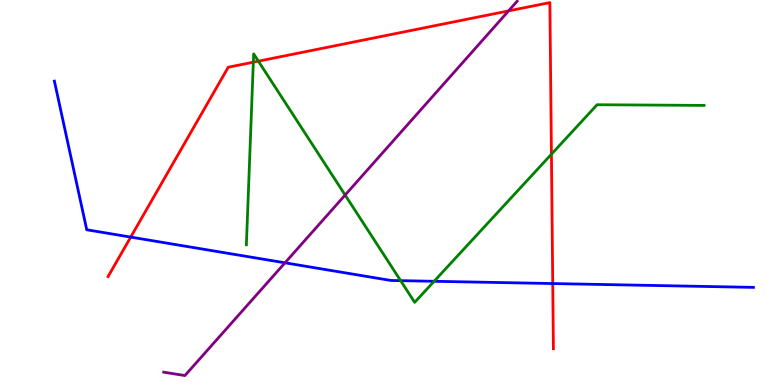[{'lines': ['blue', 'red'], 'intersections': [{'x': 1.69, 'y': 3.84}, {'x': 7.13, 'y': 2.64}]}, {'lines': ['green', 'red'], 'intersections': [{'x': 3.27, 'y': 8.38}, {'x': 3.33, 'y': 8.41}, {'x': 7.12, 'y': 5.99}]}, {'lines': ['purple', 'red'], 'intersections': [{'x': 6.56, 'y': 9.72}]}, {'lines': ['blue', 'green'], 'intersections': [{'x': 5.17, 'y': 2.71}, {'x': 5.6, 'y': 2.69}]}, {'lines': ['blue', 'purple'], 'intersections': [{'x': 3.68, 'y': 3.17}]}, {'lines': ['green', 'purple'], 'intersections': [{'x': 4.45, 'y': 4.93}]}]